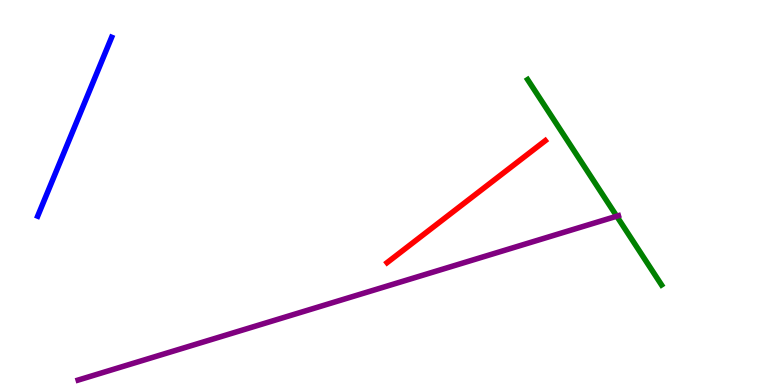[{'lines': ['blue', 'red'], 'intersections': []}, {'lines': ['green', 'red'], 'intersections': []}, {'lines': ['purple', 'red'], 'intersections': []}, {'lines': ['blue', 'green'], 'intersections': []}, {'lines': ['blue', 'purple'], 'intersections': []}, {'lines': ['green', 'purple'], 'intersections': [{'x': 7.96, 'y': 4.38}]}]